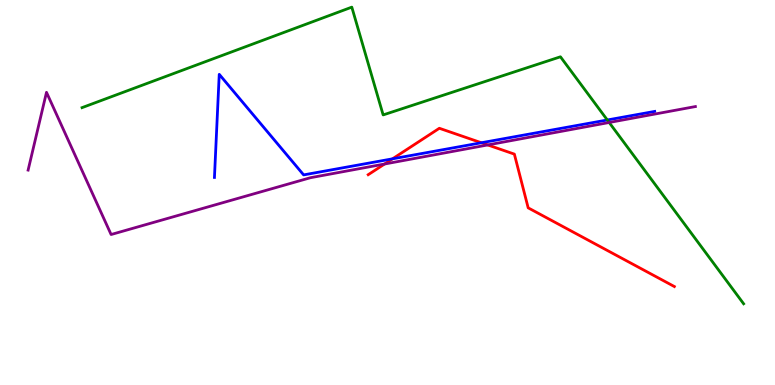[{'lines': ['blue', 'red'], 'intersections': [{'x': 5.06, 'y': 5.87}, {'x': 6.21, 'y': 6.29}]}, {'lines': ['green', 'red'], 'intersections': []}, {'lines': ['purple', 'red'], 'intersections': [{'x': 4.96, 'y': 5.74}, {'x': 6.29, 'y': 6.24}]}, {'lines': ['blue', 'green'], 'intersections': [{'x': 7.84, 'y': 6.88}]}, {'lines': ['blue', 'purple'], 'intersections': []}, {'lines': ['green', 'purple'], 'intersections': [{'x': 7.86, 'y': 6.82}]}]